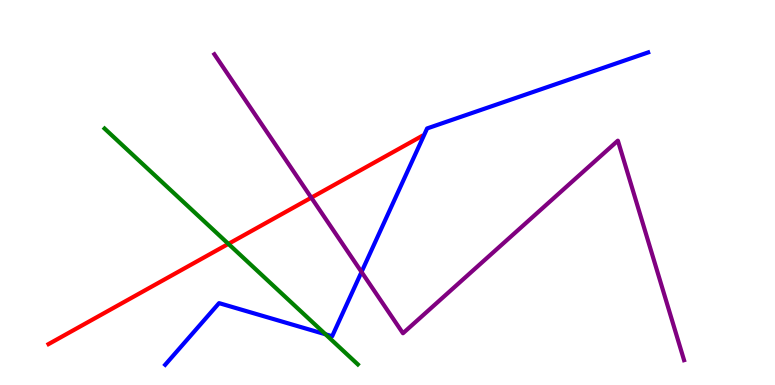[{'lines': ['blue', 'red'], 'intersections': []}, {'lines': ['green', 'red'], 'intersections': [{'x': 2.95, 'y': 3.67}]}, {'lines': ['purple', 'red'], 'intersections': [{'x': 4.02, 'y': 4.87}]}, {'lines': ['blue', 'green'], 'intersections': [{'x': 4.2, 'y': 1.32}]}, {'lines': ['blue', 'purple'], 'intersections': [{'x': 4.66, 'y': 2.94}]}, {'lines': ['green', 'purple'], 'intersections': []}]